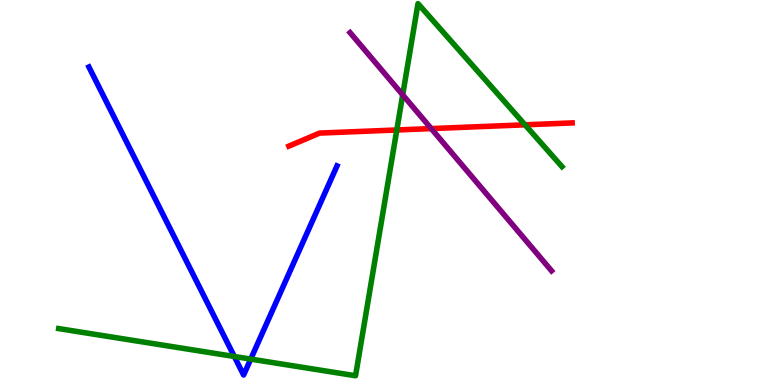[{'lines': ['blue', 'red'], 'intersections': []}, {'lines': ['green', 'red'], 'intersections': [{'x': 5.12, 'y': 6.62}, {'x': 6.77, 'y': 6.76}]}, {'lines': ['purple', 'red'], 'intersections': [{'x': 5.56, 'y': 6.66}]}, {'lines': ['blue', 'green'], 'intersections': [{'x': 3.02, 'y': 0.74}, {'x': 3.24, 'y': 0.673}]}, {'lines': ['blue', 'purple'], 'intersections': []}, {'lines': ['green', 'purple'], 'intersections': [{'x': 5.2, 'y': 7.54}]}]